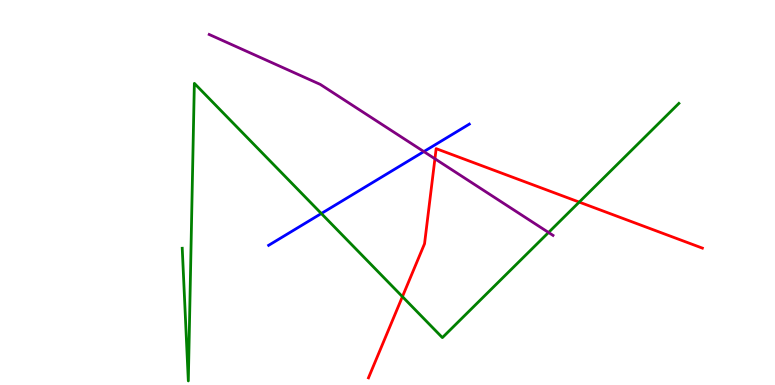[{'lines': ['blue', 'red'], 'intersections': []}, {'lines': ['green', 'red'], 'intersections': [{'x': 5.19, 'y': 2.29}, {'x': 7.47, 'y': 4.75}]}, {'lines': ['purple', 'red'], 'intersections': [{'x': 5.61, 'y': 5.88}]}, {'lines': ['blue', 'green'], 'intersections': [{'x': 4.15, 'y': 4.45}]}, {'lines': ['blue', 'purple'], 'intersections': [{'x': 5.47, 'y': 6.06}]}, {'lines': ['green', 'purple'], 'intersections': [{'x': 7.08, 'y': 3.96}]}]